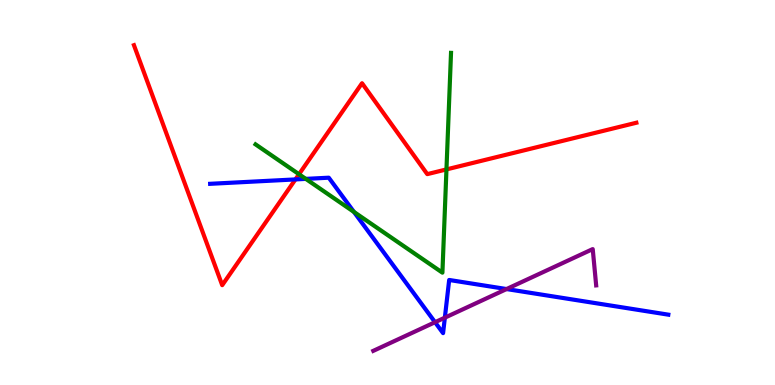[{'lines': ['blue', 'red'], 'intersections': [{'x': 3.81, 'y': 5.34}]}, {'lines': ['green', 'red'], 'intersections': [{'x': 3.86, 'y': 5.47}, {'x': 5.76, 'y': 5.6}]}, {'lines': ['purple', 'red'], 'intersections': []}, {'lines': ['blue', 'green'], 'intersections': [{'x': 3.95, 'y': 5.35}, {'x': 4.57, 'y': 4.5}]}, {'lines': ['blue', 'purple'], 'intersections': [{'x': 5.61, 'y': 1.63}, {'x': 5.74, 'y': 1.75}, {'x': 6.54, 'y': 2.49}]}, {'lines': ['green', 'purple'], 'intersections': []}]